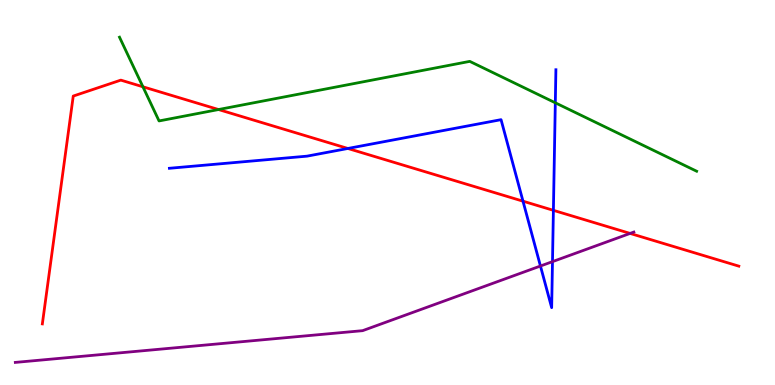[{'lines': ['blue', 'red'], 'intersections': [{'x': 4.49, 'y': 6.14}, {'x': 6.75, 'y': 4.77}, {'x': 7.14, 'y': 4.54}]}, {'lines': ['green', 'red'], 'intersections': [{'x': 1.84, 'y': 7.75}, {'x': 2.82, 'y': 7.15}]}, {'lines': ['purple', 'red'], 'intersections': [{'x': 8.13, 'y': 3.94}]}, {'lines': ['blue', 'green'], 'intersections': [{'x': 7.17, 'y': 7.33}]}, {'lines': ['blue', 'purple'], 'intersections': [{'x': 6.97, 'y': 3.09}, {'x': 7.13, 'y': 3.2}]}, {'lines': ['green', 'purple'], 'intersections': []}]